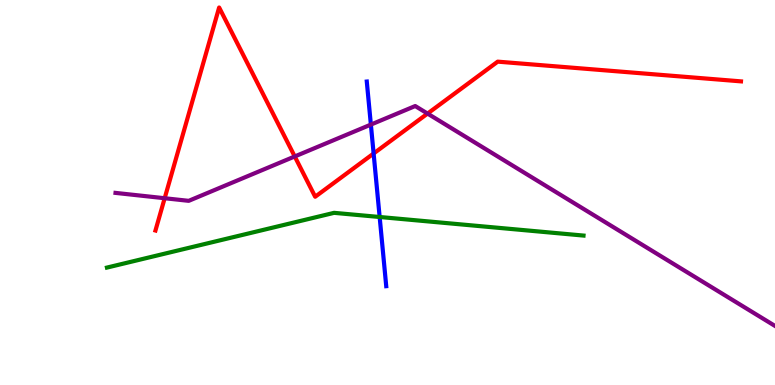[{'lines': ['blue', 'red'], 'intersections': [{'x': 4.82, 'y': 6.01}]}, {'lines': ['green', 'red'], 'intersections': []}, {'lines': ['purple', 'red'], 'intersections': [{'x': 2.12, 'y': 4.85}, {'x': 3.8, 'y': 5.94}, {'x': 5.52, 'y': 7.05}]}, {'lines': ['blue', 'green'], 'intersections': [{'x': 4.9, 'y': 4.36}]}, {'lines': ['blue', 'purple'], 'intersections': [{'x': 4.79, 'y': 6.76}]}, {'lines': ['green', 'purple'], 'intersections': []}]